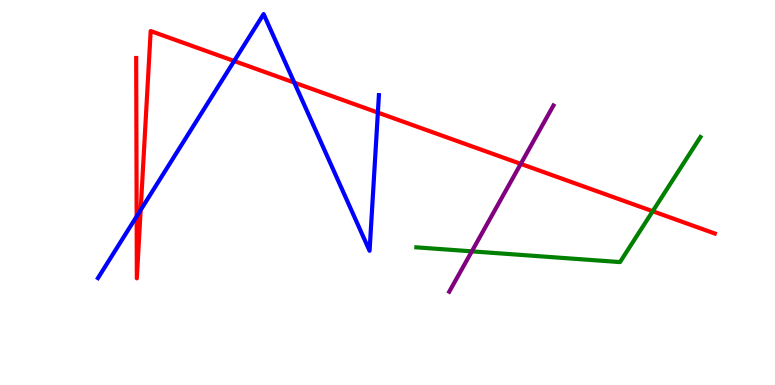[{'lines': ['blue', 'red'], 'intersections': [{'x': 1.76, 'y': 4.38}, {'x': 1.81, 'y': 4.54}, {'x': 3.02, 'y': 8.42}, {'x': 3.8, 'y': 7.85}, {'x': 4.88, 'y': 7.08}]}, {'lines': ['green', 'red'], 'intersections': [{'x': 8.42, 'y': 4.51}]}, {'lines': ['purple', 'red'], 'intersections': [{'x': 6.72, 'y': 5.74}]}, {'lines': ['blue', 'green'], 'intersections': []}, {'lines': ['blue', 'purple'], 'intersections': []}, {'lines': ['green', 'purple'], 'intersections': [{'x': 6.09, 'y': 3.47}]}]